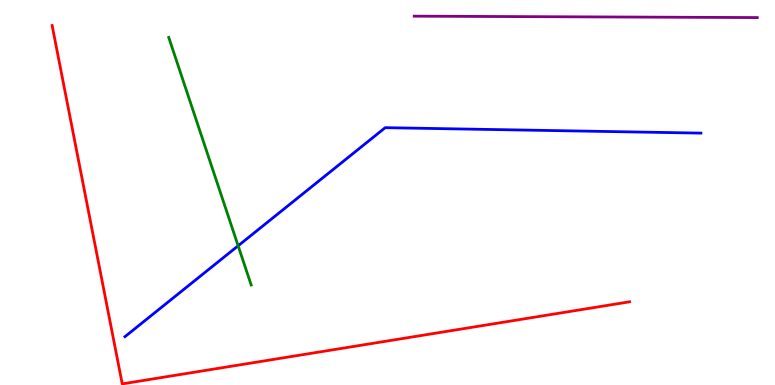[{'lines': ['blue', 'red'], 'intersections': []}, {'lines': ['green', 'red'], 'intersections': []}, {'lines': ['purple', 'red'], 'intersections': []}, {'lines': ['blue', 'green'], 'intersections': [{'x': 3.07, 'y': 3.62}]}, {'lines': ['blue', 'purple'], 'intersections': []}, {'lines': ['green', 'purple'], 'intersections': []}]